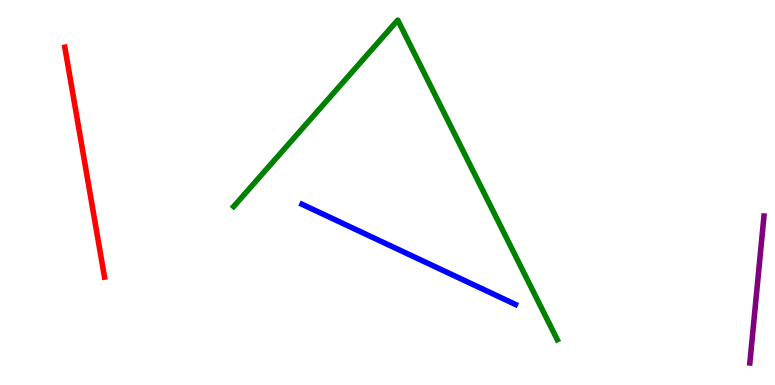[{'lines': ['blue', 'red'], 'intersections': []}, {'lines': ['green', 'red'], 'intersections': []}, {'lines': ['purple', 'red'], 'intersections': []}, {'lines': ['blue', 'green'], 'intersections': []}, {'lines': ['blue', 'purple'], 'intersections': []}, {'lines': ['green', 'purple'], 'intersections': []}]